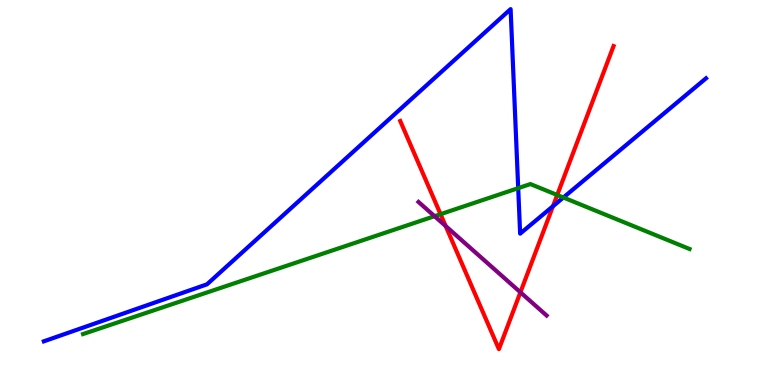[{'lines': ['blue', 'red'], 'intersections': [{'x': 7.14, 'y': 4.64}]}, {'lines': ['green', 'red'], 'intersections': [{'x': 5.68, 'y': 4.44}, {'x': 7.19, 'y': 4.94}]}, {'lines': ['purple', 'red'], 'intersections': [{'x': 5.75, 'y': 4.13}, {'x': 6.71, 'y': 2.41}]}, {'lines': ['blue', 'green'], 'intersections': [{'x': 6.69, 'y': 5.11}, {'x': 7.27, 'y': 4.87}]}, {'lines': ['blue', 'purple'], 'intersections': []}, {'lines': ['green', 'purple'], 'intersections': [{'x': 5.61, 'y': 4.38}]}]